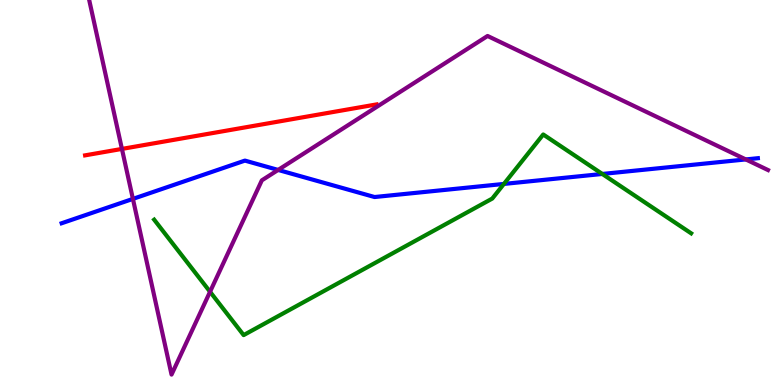[{'lines': ['blue', 'red'], 'intersections': []}, {'lines': ['green', 'red'], 'intersections': []}, {'lines': ['purple', 'red'], 'intersections': [{'x': 1.57, 'y': 6.13}]}, {'lines': ['blue', 'green'], 'intersections': [{'x': 6.5, 'y': 5.22}, {'x': 7.77, 'y': 5.48}]}, {'lines': ['blue', 'purple'], 'intersections': [{'x': 1.71, 'y': 4.83}, {'x': 3.59, 'y': 5.59}, {'x': 9.62, 'y': 5.86}]}, {'lines': ['green', 'purple'], 'intersections': [{'x': 2.71, 'y': 2.42}]}]